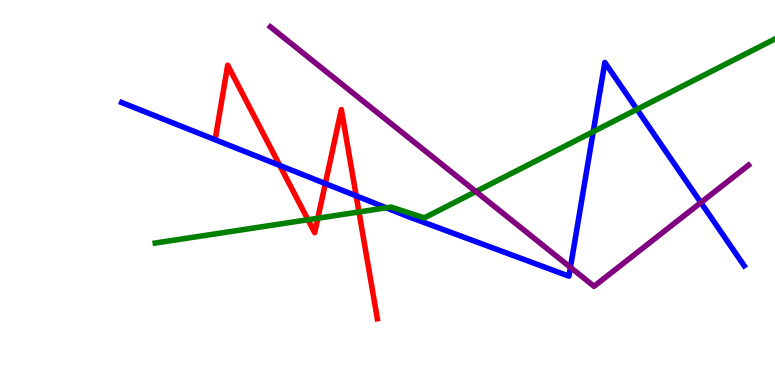[{'lines': ['blue', 'red'], 'intersections': [{'x': 3.61, 'y': 5.7}, {'x': 4.2, 'y': 5.23}, {'x': 4.6, 'y': 4.91}]}, {'lines': ['green', 'red'], 'intersections': [{'x': 3.97, 'y': 4.29}, {'x': 4.1, 'y': 4.33}, {'x': 4.63, 'y': 4.49}]}, {'lines': ['purple', 'red'], 'intersections': []}, {'lines': ['blue', 'green'], 'intersections': [{'x': 4.98, 'y': 4.6}, {'x': 7.65, 'y': 6.58}, {'x': 8.22, 'y': 7.16}]}, {'lines': ['blue', 'purple'], 'intersections': [{'x': 7.36, 'y': 3.06}, {'x': 9.04, 'y': 4.74}]}, {'lines': ['green', 'purple'], 'intersections': [{'x': 6.14, 'y': 5.02}]}]